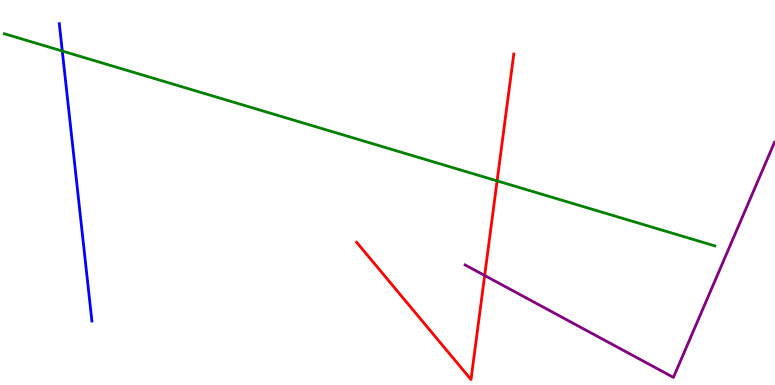[{'lines': ['blue', 'red'], 'intersections': []}, {'lines': ['green', 'red'], 'intersections': [{'x': 6.41, 'y': 5.3}]}, {'lines': ['purple', 'red'], 'intersections': [{'x': 6.25, 'y': 2.84}]}, {'lines': ['blue', 'green'], 'intersections': [{'x': 0.804, 'y': 8.67}]}, {'lines': ['blue', 'purple'], 'intersections': []}, {'lines': ['green', 'purple'], 'intersections': []}]